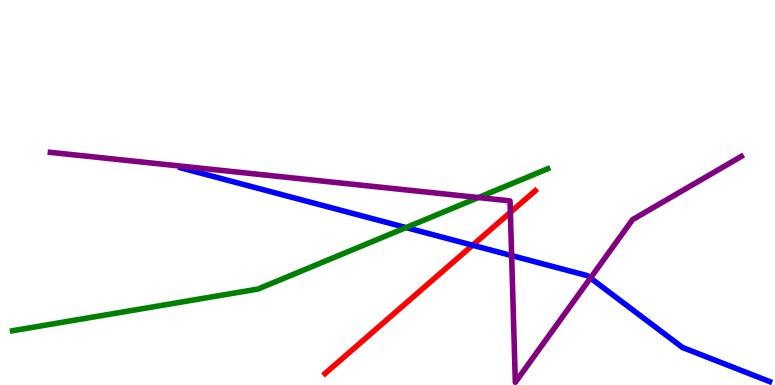[{'lines': ['blue', 'red'], 'intersections': [{'x': 6.1, 'y': 3.63}]}, {'lines': ['green', 'red'], 'intersections': []}, {'lines': ['purple', 'red'], 'intersections': [{'x': 6.59, 'y': 4.48}]}, {'lines': ['blue', 'green'], 'intersections': [{'x': 5.24, 'y': 4.09}]}, {'lines': ['blue', 'purple'], 'intersections': [{'x': 6.6, 'y': 3.36}, {'x': 7.62, 'y': 2.78}]}, {'lines': ['green', 'purple'], 'intersections': [{'x': 6.17, 'y': 4.87}]}]